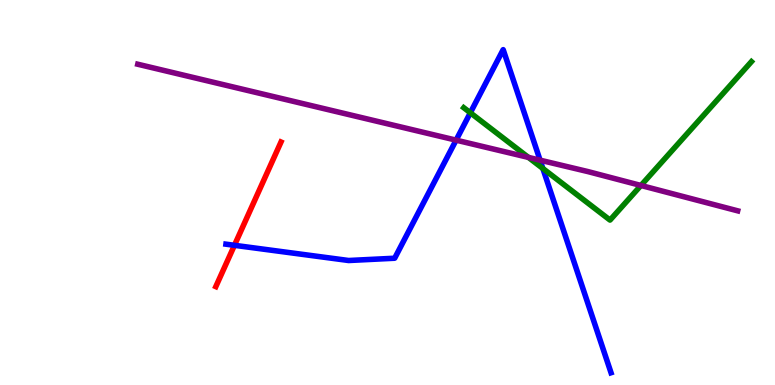[{'lines': ['blue', 'red'], 'intersections': [{'x': 3.03, 'y': 3.63}]}, {'lines': ['green', 'red'], 'intersections': []}, {'lines': ['purple', 'red'], 'intersections': []}, {'lines': ['blue', 'green'], 'intersections': [{'x': 6.07, 'y': 7.07}, {'x': 7.0, 'y': 5.62}]}, {'lines': ['blue', 'purple'], 'intersections': [{'x': 5.89, 'y': 6.36}, {'x': 6.97, 'y': 5.84}]}, {'lines': ['green', 'purple'], 'intersections': [{'x': 6.82, 'y': 5.91}, {'x': 8.27, 'y': 5.18}]}]